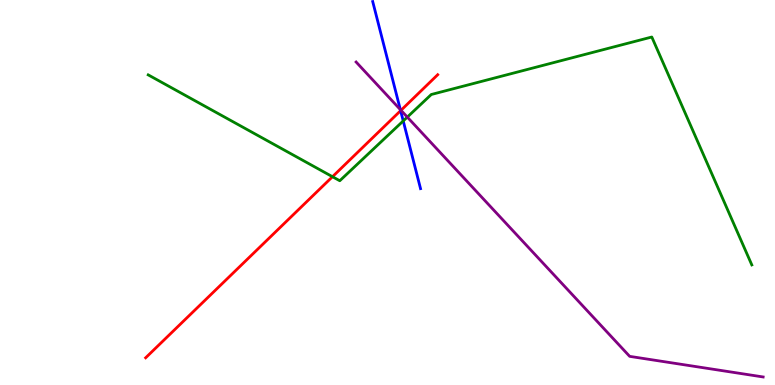[{'lines': ['blue', 'red'], 'intersections': [{'x': 5.17, 'y': 7.13}]}, {'lines': ['green', 'red'], 'intersections': [{'x': 4.29, 'y': 5.41}]}, {'lines': ['purple', 'red'], 'intersections': [{'x': 5.17, 'y': 7.13}]}, {'lines': ['blue', 'green'], 'intersections': [{'x': 5.2, 'y': 6.86}]}, {'lines': ['blue', 'purple'], 'intersections': [{'x': 5.17, 'y': 7.15}]}, {'lines': ['green', 'purple'], 'intersections': [{'x': 5.26, 'y': 6.96}]}]